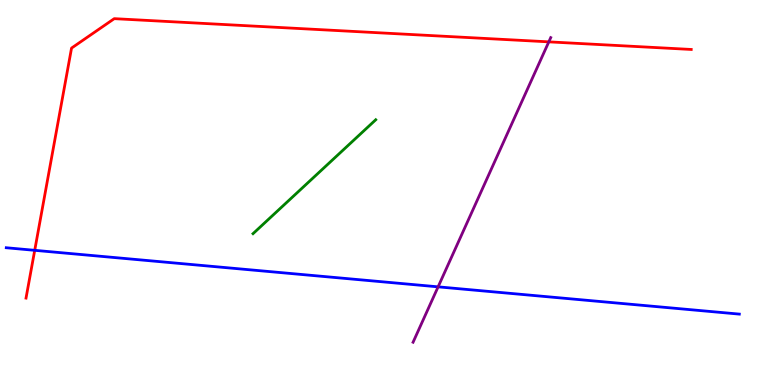[{'lines': ['blue', 'red'], 'intersections': [{'x': 0.448, 'y': 3.5}]}, {'lines': ['green', 'red'], 'intersections': []}, {'lines': ['purple', 'red'], 'intersections': [{'x': 7.08, 'y': 8.91}]}, {'lines': ['blue', 'green'], 'intersections': []}, {'lines': ['blue', 'purple'], 'intersections': [{'x': 5.65, 'y': 2.55}]}, {'lines': ['green', 'purple'], 'intersections': []}]